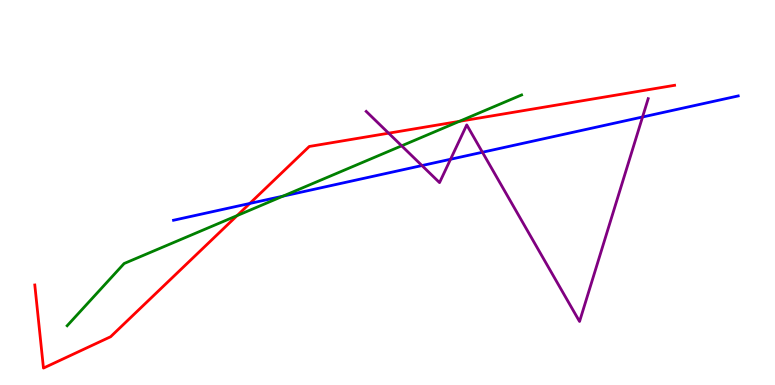[{'lines': ['blue', 'red'], 'intersections': [{'x': 3.22, 'y': 4.72}]}, {'lines': ['green', 'red'], 'intersections': [{'x': 3.06, 'y': 4.4}, {'x': 5.93, 'y': 6.85}]}, {'lines': ['purple', 'red'], 'intersections': [{'x': 5.01, 'y': 6.54}]}, {'lines': ['blue', 'green'], 'intersections': [{'x': 3.65, 'y': 4.91}]}, {'lines': ['blue', 'purple'], 'intersections': [{'x': 5.44, 'y': 5.7}, {'x': 5.81, 'y': 5.86}, {'x': 6.22, 'y': 6.05}, {'x': 8.29, 'y': 6.96}]}, {'lines': ['green', 'purple'], 'intersections': [{'x': 5.18, 'y': 6.21}]}]